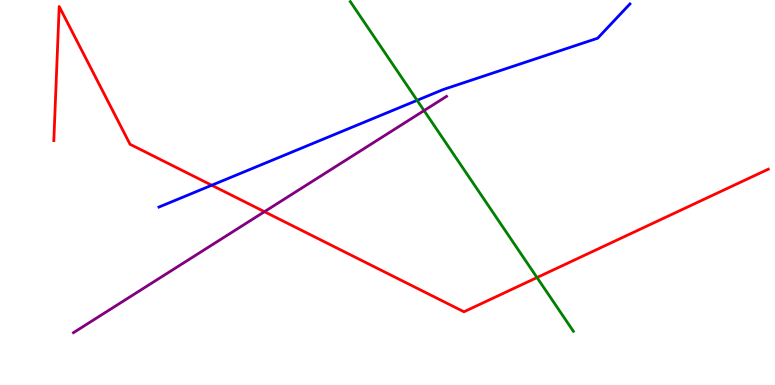[{'lines': ['blue', 'red'], 'intersections': [{'x': 2.73, 'y': 5.19}]}, {'lines': ['green', 'red'], 'intersections': [{'x': 6.93, 'y': 2.79}]}, {'lines': ['purple', 'red'], 'intersections': [{'x': 3.41, 'y': 4.5}]}, {'lines': ['blue', 'green'], 'intersections': [{'x': 5.38, 'y': 7.39}]}, {'lines': ['blue', 'purple'], 'intersections': []}, {'lines': ['green', 'purple'], 'intersections': [{'x': 5.47, 'y': 7.13}]}]